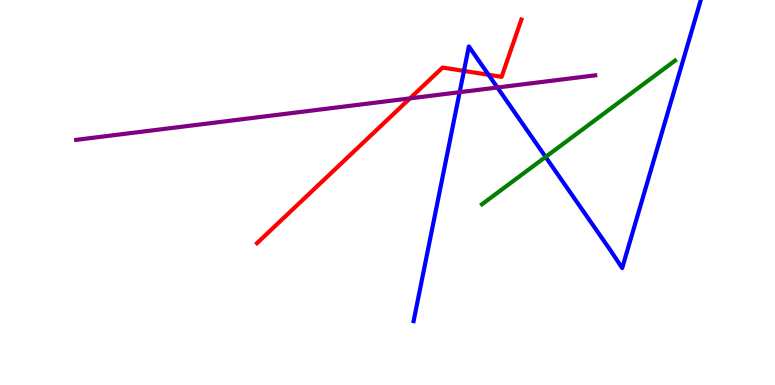[{'lines': ['blue', 'red'], 'intersections': [{'x': 5.99, 'y': 8.16}, {'x': 6.3, 'y': 8.06}]}, {'lines': ['green', 'red'], 'intersections': []}, {'lines': ['purple', 'red'], 'intersections': [{'x': 5.29, 'y': 7.44}]}, {'lines': ['blue', 'green'], 'intersections': [{'x': 7.04, 'y': 5.92}]}, {'lines': ['blue', 'purple'], 'intersections': [{'x': 5.93, 'y': 7.61}, {'x': 6.42, 'y': 7.73}]}, {'lines': ['green', 'purple'], 'intersections': []}]